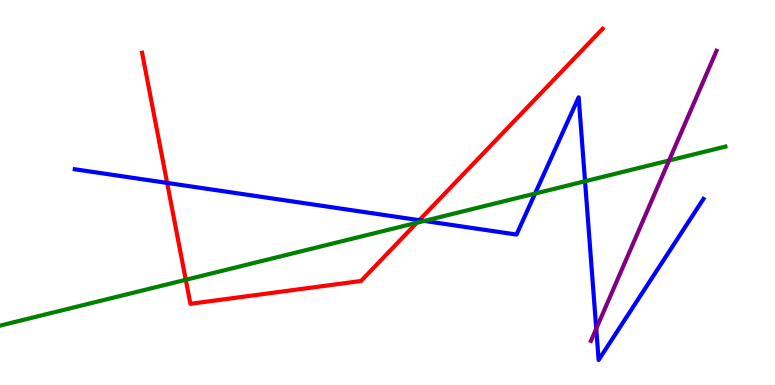[{'lines': ['blue', 'red'], 'intersections': [{'x': 2.16, 'y': 5.25}, {'x': 5.41, 'y': 4.28}]}, {'lines': ['green', 'red'], 'intersections': [{'x': 2.4, 'y': 2.73}, {'x': 5.38, 'y': 4.21}]}, {'lines': ['purple', 'red'], 'intersections': []}, {'lines': ['blue', 'green'], 'intersections': [{'x': 5.47, 'y': 4.26}, {'x': 6.9, 'y': 4.97}, {'x': 7.55, 'y': 5.29}]}, {'lines': ['blue', 'purple'], 'intersections': [{'x': 7.69, 'y': 1.46}]}, {'lines': ['green', 'purple'], 'intersections': [{'x': 8.63, 'y': 5.83}]}]